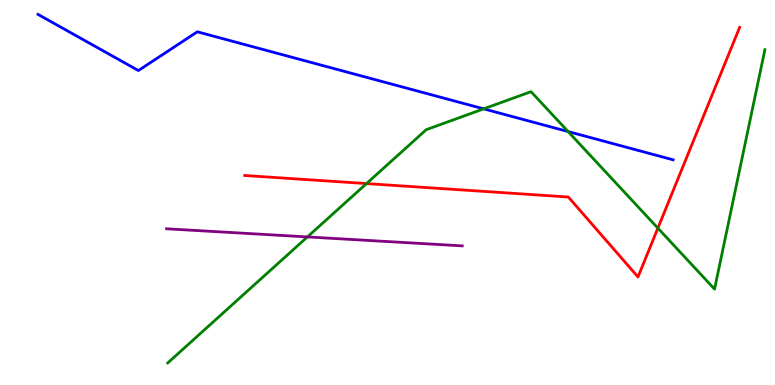[{'lines': ['blue', 'red'], 'intersections': []}, {'lines': ['green', 'red'], 'intersections': [{'x': 4.73, 'y': 5.23}, {'x': 8.49, 'y': 4.07}]}, {'lines': ['purple', 'red'], 'intersections': []}, {'lines': ['blue', 'green'], 'intersections': [{'x': 6.24, 'y': 7.17}, {'x': 7.33, 'y': 6.58}]}, {'lines': ['blue', 'purple'], 'intersections': []}, {'lines': ['green', 'purple'], 'intersections': [{'x': 3.97, 'y': 3.85}]}]